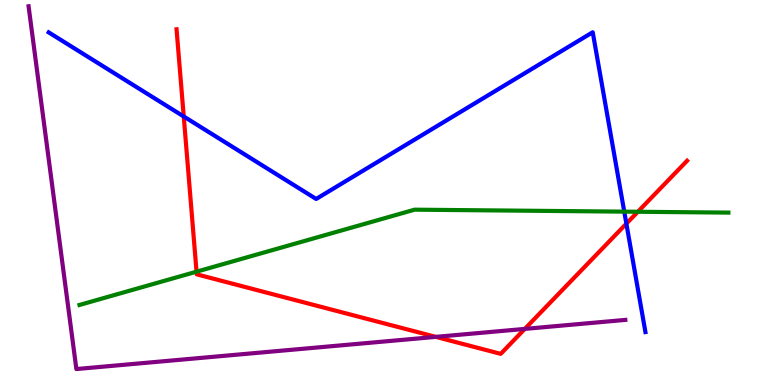[{'lines': ['blue', 'red'], 'intersections': [{'x': 2.37, 'y': 6.97}, {'x': 8.08, 'y': 4.19}]}, {'lines': ['green', 'red'], 'intersections': [{'x': 2.54, 'y': 2.94}, {'x': 8.23, 'y': 4.5}]}, {'lines': ['purple', 'red'], 'intersections': [{'x': 5.62, 'y': 1.25}, {'x': 6.77, 'y': 1.46}]}, {'lines': ['blue', 'green'], 'intersections': [{'x': 8.05, 'y': 4.5}]}, {'lines': ['blue', 'purple'], 'intersections': []}, {'lines': ['green', 'purple'], 'intersections': []}]